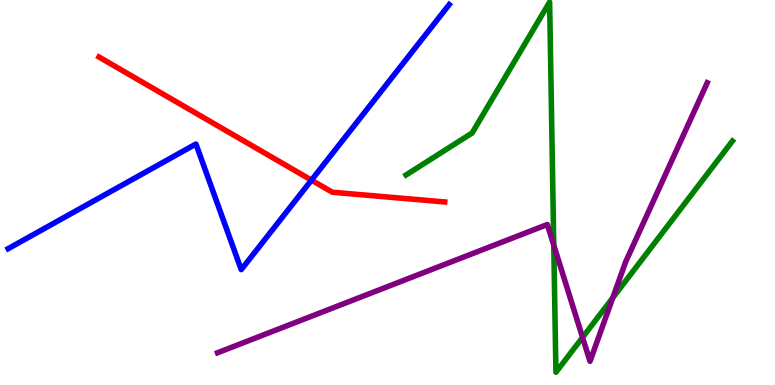[{'lines': ['blue', 'red'], 'intersections': [{'x': 4.02, 'y': 5.32}]}, {'lines': ['green', 'red'], 'intersections': []}, {'lines': ['purple', 'red'], 'intersections': []}, {'lines': ['blue', 'green'], 'intersections': []}, {'lines': ['blue', 'purple'], 'intersections': []}, {'lines': ['green', 'purple'], 'intersections': [{'x': 7.15, 'y': 3.63}, {'x': 7.52, 'y': 1.24}, {'x': 7.91, 'y': 2.26}]}]